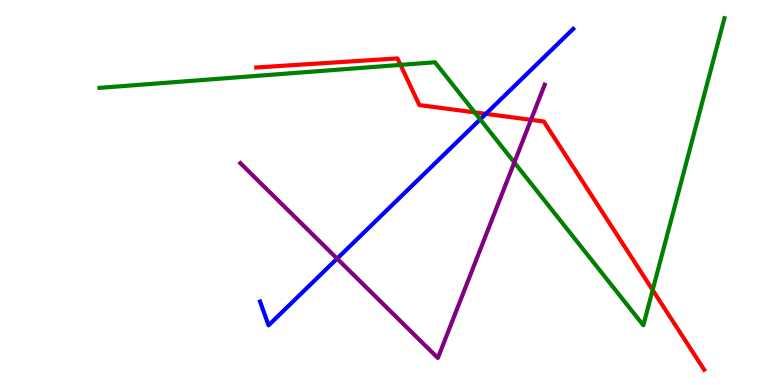[{'lines': ['blue', 'red'], 'intersections': [{'x': 6.27, 'y': 7.04}]}, {'lines': ['green', 'red'], 'intersections': [{'x': 5.17, 'y': 8.31}, {'x': 6.12, 'y': 7.08}, {'x': 8.42, 'y': 2.47}]}, {'lines': ['purple', 'red'], 'intersections': [{'x': 6.85, 'y': 6.89}]}, {'lines': ['blue', 'green'], 'intersections': [{'x': 6.2, 'y': 6.9}]}, {'lines': ['blue', 'purple'], 'intersections': [{'x': 4.35, 'y': 3.28}]}, {'lines': ['green', 'purple'], 'intersections': [{'x': 6.64, 'y': 5.78}]}]